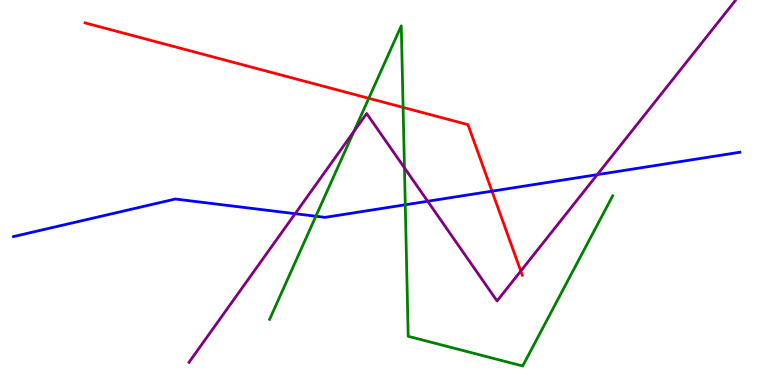[{'lines': ['blue', 'red'], 'intersections': [{'x': 6.35, 'y': 5.03}]}, {'lines': ['green', 'red'], 'intersections': [{'x': 4.76, 'y': 7.45}, {'x': 5.2, 'y': 7.21}]}, {'lines': ['purple', 'red'], 'intersections': [{'x': 6.72, 'y': 2.96}]}, {'lines': ['blue', 'green'], 'intersections': [{'x': 4.08, 'y': 4.38}, {'x': 5.23, 'y': 4.68}]}, {'lines': ['blue', 'purple'], 'intersections': [{'x': 3.81, 'y': 4.45}, {'x': 5.52, 'y': 4.77}, {'x': 7.71, 'y': 5.46}]}, {'lines': ['green', 'purple'], 'intersections': [{'x': 4.57, 'y': 6.59}, {'x': 5.22, 'y': 5.64}]}]